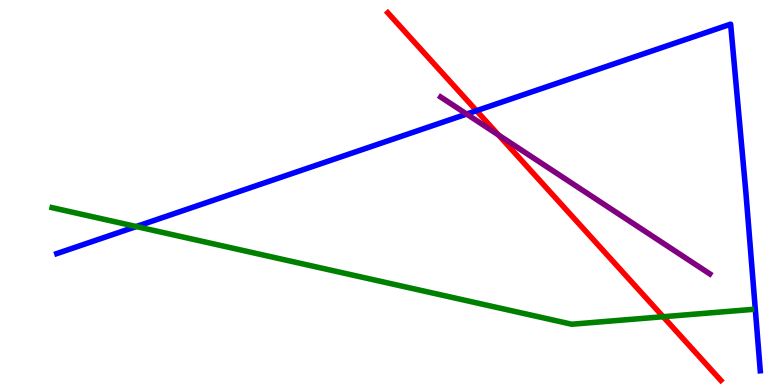[{'lines': ['blue', 'red'], 'intersections': [{'x': 6.15, 'y': 7.12}]}, {'lines': ['green', 'red'], 'intersections': [{'x': 8.56, 'y': 1.77}]}, {'lines': ['purple', 'red'], 'intersections': [{'x': 6.43, 'y': 6.49}]}, {'lines': ['blue', 'green'], 'intersections': [{'x': 1.76, 'y': 4.12}]}, {'lines': ['blue', 'purple'], 'intersections': [{'x': 6.02, 'y': 7.04}]}, {'lines': ['green', 'purple'], 'intersections': []}]